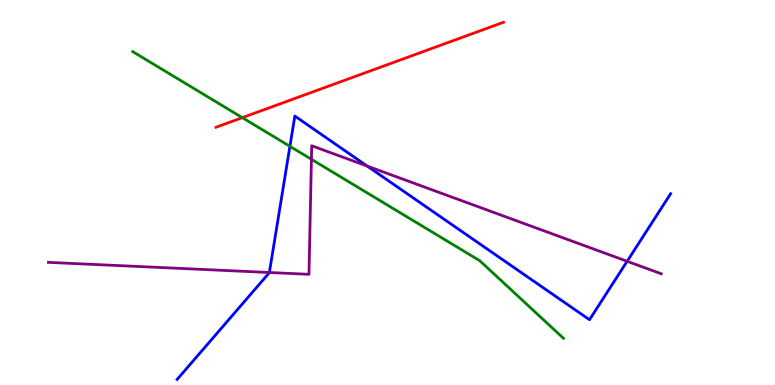[{'lines': ['blue', 'red'], 'intersections': []}, {'lines': ['green', 'red'], 'intersections': [{'x': 3.13, 'y': 6.94}]}, {'lines': ['purple', 'red'], 'intersections': []}, {'lines': ['blue', 'green'], 'intersections': [{'x': 3.74, 'y': 6.2}]}, {'lines': ['blue', 'purple'], 'intersections': [{'x': 3.48, 'y': 2.92}, {'x': 4.74, 'y': 5.69}, {'x': 8.09, 'y': 3.21}]}, {'lines': ['green', 'purple'], 'intersections': [{'x': 4.02, 'y': 5.86}]}]